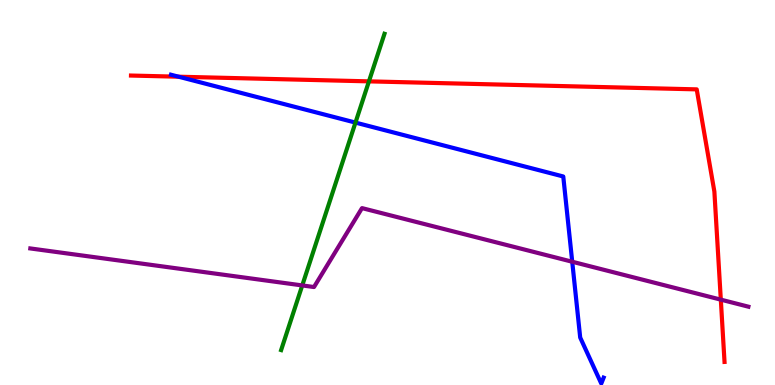[{'lines': ['blue', 'red'], 'intersections': [{'x': 2.3, 'y': 8.01}]}, {'lines': ['green', 'red'], 'intersections': [{'x': 4.76, 'y': 7.89}]}, {'lines': ['purple', 'red'], 'intersections': [{'x': 9.3, 'y': 2.22}]}, {'lines': ['blue', 'green'], 'intersections': [{'x': 4.59, 'y': 6.82}]}, {'lines': ['blue', 'purple'], 'intersections': [{'x': 7.38, 'y': 3.2}]}, {'lines': ['green', 'purple'], 'intersections': [{'x': 3.9, 'y': 2.59}]}]